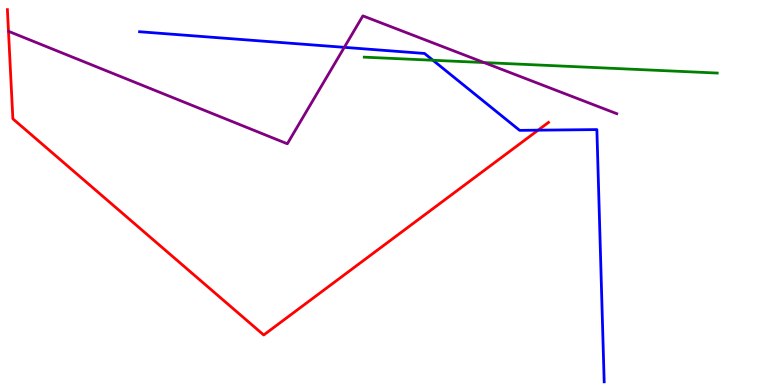[{'lines': ['blue', 'red'], 'intersections': [{'x': 6.94, 'y': 6.62}]}, {'lines': ['green', 'red'], 'intersections': []}, {'lines': ['purple', 'red'], 'intersections': []}, {'lines': ['blue', 'green'], 'intersections': [{'x': 5.59, 'y': 8.43}]}, {'lines': ['blue', 'purple'], 'intersections': [{'x': 4.44, 'y': 8.77}]}, {'lines': ['green', 'purple'], 'intersections': [{'x': 6.25, 'y': 8.38}]}]